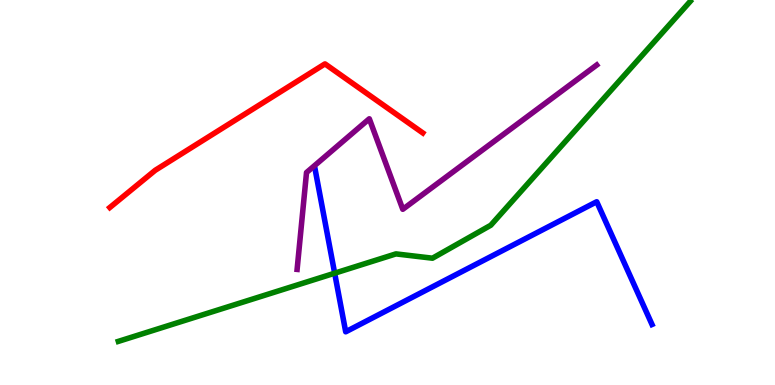[{'lines': ['blue', 'red'], 'intersections': []}, {'lines': ['green', 'red'], 'intersections': []}, {'lines': ['purple', 'red'], 'intersections': []}, {'lines': ['blue', 'green'], 'intersections': [{'x': 4.32, 'y': 2.9}]}, {'lines': ['blue', 'purple'], 'intersections': []}, {'lines': ['green', 'purple'], 'intersections': []}]